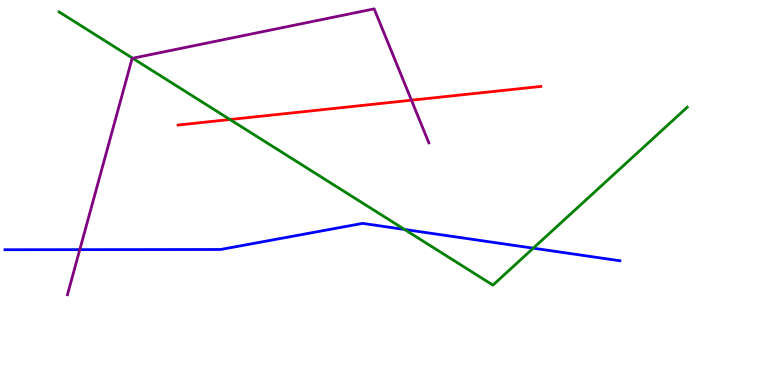[{'lines': ['blue', 'red'], 'intersections': []}, {'lines': ['green', 'red'], 'intersections': [{'x': 2.97, 'y': 6.9}]}, {'lines': ['purple', 'red'], 'intersections': [{'x': 5.31, 'y': 7.4}]}, {'lines': ['blue', 'green'], 'intersections': [{'x': 5.22, 'y': 4.04}, {'x': 6.88, 'y': 3.55}]}, {'lines': ['blue', 'purple'], 'intersections': [{'x': 1.03, 'y': 3.52}]}, {'lines': ['green', 'purple'], 'intersections': [{'x': 1.71, 'y': 8.49}]}]